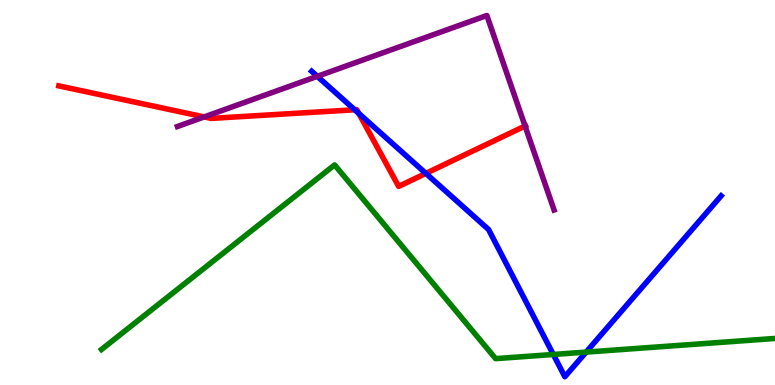[{'lines': ['blue', 'red'], 'intersections': [{'x': 4.58, 'y': 7.15}, {'x': 4.63, 'y': 7.05}, {'x': 5.49, 'y': 5.5}]}, {'lines': ['green', 'red'], 'intersections': []}, {'lines': ['purple', 'red'], 'intersections': [{'x': 2.63, 'y': 6.96}, {'x': 6.77, 'y': 6.73}]}, {'lines': ['blue', 'green'], 'intersections': [{'x': 7.14, 'y': 0.793}, {'x': 7.56, 'y': 0.855}]}, {'lines': ['blue', 'purple'], 'intersections': [{'x': 4.09, 'y': 8.02}]}, {'lines': ['green', 'purple'], 'intersections': []}]